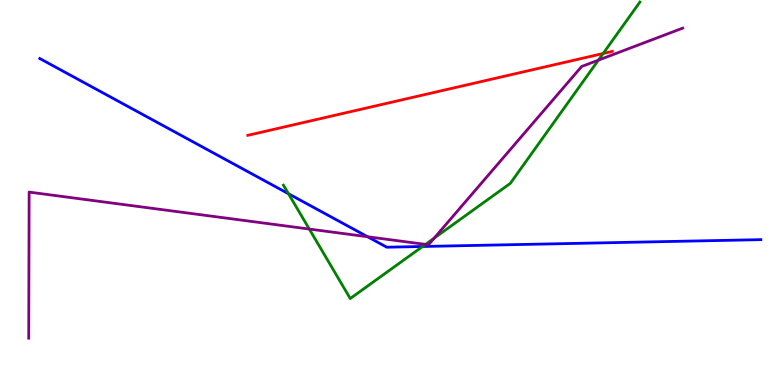[{'lines': ['blue', 'red'], 'intersections': []}, {'lines': ['green', 'red'], 'intersections': [{'x': 7.78, 'y': 8.61}]}, {'lines': ['purple', 'red'], 'intersections': []}, {'lines': ['blue', 'green'], 'intersections': [{'x': 3.72, 'y': 4.97}, {'x': 5.45, 'y': 3.6}]}, {'lines': ['blue', 'purple'], 'intersections': [{'x': 4.74, 'y': 3.85}]}, {'lines': ['green', 'purple'], 'intersections': [{'x': 3.99, 'y': 4.05}, {'x': 5.49, 'y': 3.65}, {'x': 5.6, 'y': 3.81}, {'x': 7.72, 'y': 8.44}]}]